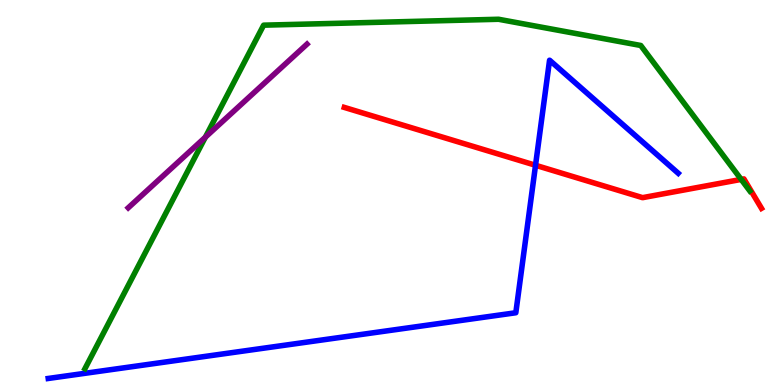[{'lines': ['blue', 'red'], 'intersections': [{'x': 6.91, 'y': 5.71}]}, {'lines': ['green', 'red'], 'intersections': [{'x': 9.56, 'y': 5.34}]}, {'lines': ['purple', 'red'], 'intersections': []}, {'lines': ['blue', 'green'], 'intersections': []}, {'lines': ['blue', 'purple'], 'intersections': []}, {'lines': ['green', 'purple'], 'intersections': [{'x': 2.65, 'y': 6.44}]}]